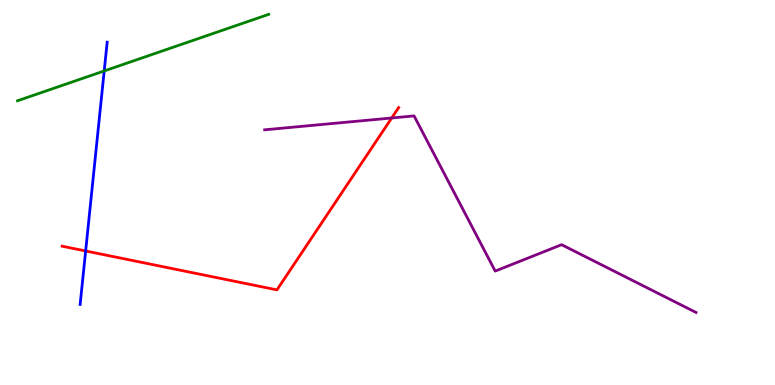[{'lines': ['blue', 'red'], 'intersections': [{'x': 1.11, 'y': 3.48}]}, {'lines': ['green', 'red'], 'intersections': []}, {'lines': ['purple', 'red'], 'intersections': [{'x': 5.05, 'y': 6.94}]}, {'lines': ['blue', 'green'], 'intersections': [{'x': 1.34, 'y': 8.16}]}, {'lines': ['blue', 'purple'], 'intersections': []}, {'lines': ['green', 'purple'], 'intersections': []}]